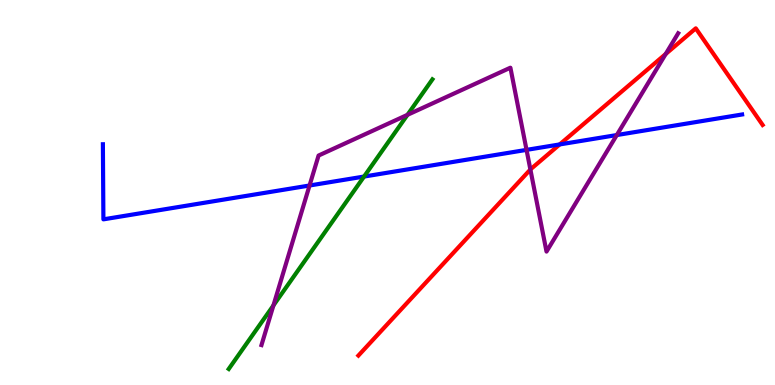[{'lines': ['blue', 'red'], 'intersections': [{'x': 7.22, 'y': 6.25}]}, {'lines': ['green', 'red'], 'intersections': []}, {'lines': ['purple', 'red'], 'intersections': [{'x': 6.84, 'y': 5.6}, {'x': 8.59, 'y': 8.6}]}, {'lines': ['blue', 'green'], 'intersections': [{'x': 4.7, 'y': 5.41}]}, {'lines': ['blue', 'purple'], 'intersections': [{'x': 3.99, 'y': 5.18}, {'x': 6.79, 'y': 6.11}, {'x': 7.96, 'y': 6.49}]}, {'lines': ['green', 'purple'], 'intersections': [{'x': 3.53, 'y': 2.07}, {'x': 5.26, 'y': 7.02}]}]